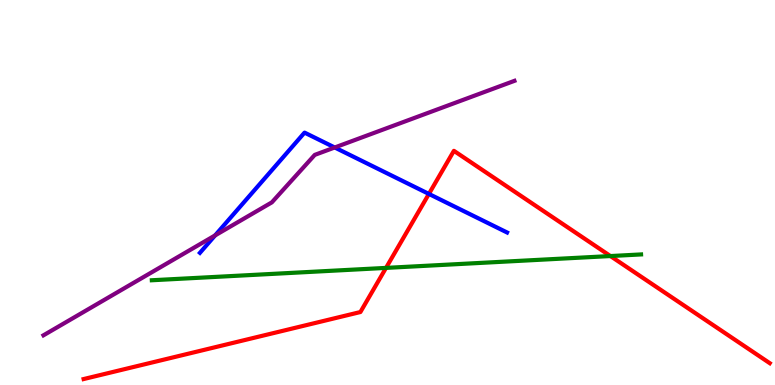[{'lines': ['blue', 'red'], 'intersections': [{'x': 5.53, 'y': 4.96}]}, {'lines': ['green', 'red'], 'intersections': [{'x': 4.98, 'y': 3.04}, {'x': 7.88, 'y': 3.35}]}, {'lines': ['purple', 'red'], 'intersections': []}, {'lines': ['blue', 'green'], 'intersections': []}, {'lines': ['blue', 'purple'], 'intersections': [{'x': 2.78, 'y': 3.89}, {'x': 4.32, 'y': 6.17}]}, {'lines': ['green', 'purple'], 'intersections': []}]